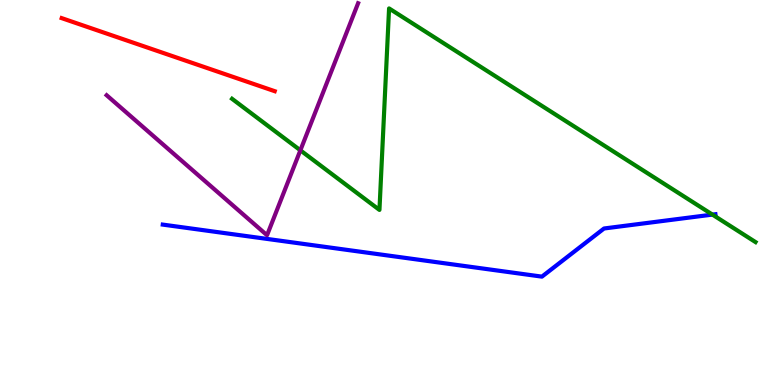[{'lines': ['blue', 'red'], 'intersections': []}, {'lines': ['green', 'red'], 'intersections': []}, {'lines': ['purple', 'red'], 'intersections': []}, {'lines': ['blue', 'green'], 'intersections': [{'x': 9.19, 'y': 4.43}]}, {'lines': ['blue', 'purple'], 'intersections': []}, {'lines': ['green', 'purple'], 'intersections': [{'x': 3.88, 'y': 6.1}]}]